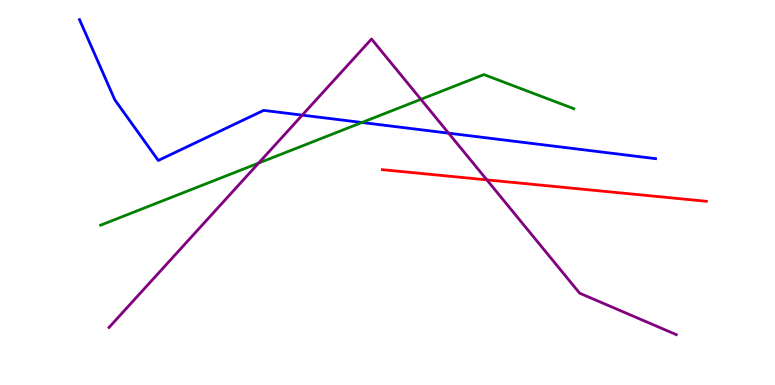[{'lines': ['blue', 'red'], 'intersections': []}, {'lines': ['green', 'red'], 'intersections': []}, {'lines': ['purple', 'red'], 'intersections': [{'x': 6.28, 'y': 5.33}]}, {'lines': ['blue', 'green'], 'intersections': [{'x': 4.67, 'y': 6.82}]}, {'lines': ['blue', 'purple'], 'intersections': [{'x': 3.9, 'y': 7.01}, {'x': 5.79, 'y': 6.54}]}, {'lines': ['green', 'purple'], 'intersections': [{'x': 3.34, 'y': 5.76}, {'x': 5.43, 'y': 7.42}]}]